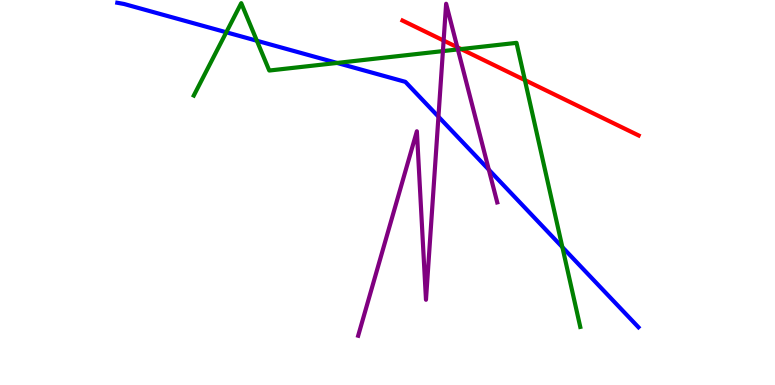[{'lines': ['blue', 'red'], 'intersections': []}, {'lines': ['green', 'red'], 'intersections': [{'x': 5.95, 'y': 8.73}, {'x': 6.77, 'y': 7.92}]}, {'lines': ['purple', 'red'], 'intersections': [{'x': 5.72, 'y': 8.95}, {'x': 5.9, 'y': 8.77}]}, {'lines': ['blue', 'green'], 'intersections': [{'x': 2.92, 'y': 9.16}, {'x': 3.31, 'y': 8.94}, {'x': 4.35, 'y': 8.37}, {'x': 7.26, 'y': 3.58}]}, {'lines': ['blue', 'purple'], 'intersections': [{'x': 5.66, 'y': 6.97}, {'x': 6.31, 'y': 5.59}]}, {'lines': ['green', 'purple'], 'intersections': [{'x': 5.71, 'y': 8.67}, {'x': 5.91, 'y': 8.72}]}]